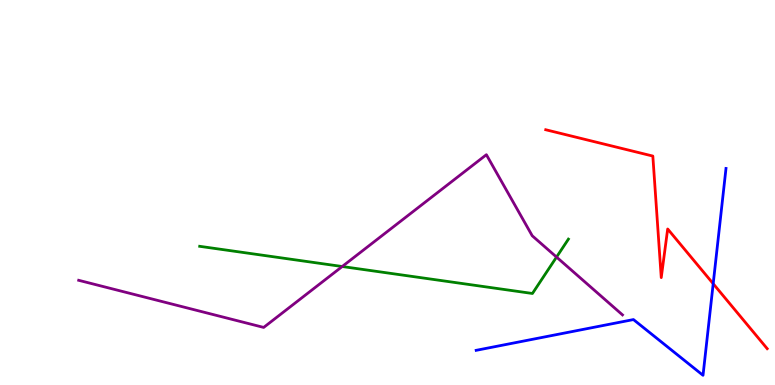[{'lines': ['blue', 'red'], 'intersections': [{'x': 9.2, 'y': 2.63}]}, {'lines': ['green', 'red'], 'intersections': []}, {'lines': ['purple', 'red'], 'intersections': []}, {'lines': ['blue', 'green'], 'intersections': []}, {'lines': ['blue', 'purple'], 'intersections': []}, {'lines': ['green', 'purple'], 'intersections': [{'x': 4.42, 'y': 3.08}, {'x': 7.18, 'y': 3.32}]}]